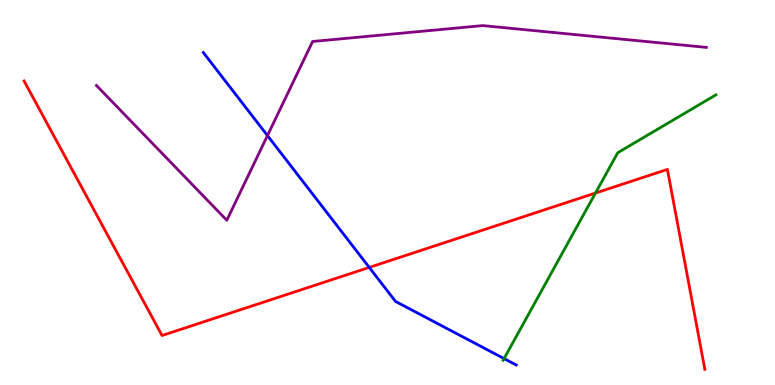[{'lines': ['blue', 'red'], 'intersections': [{'x': 4.76, 'y': 3.05}]}, {'lines': ['green', 'red'], 'intersections': [{'x': 7.68, 'y': 4.99}]}, {'lines': ['purple', 'red'], 'intersections': []}, {'lines': ['blue', 'green'], 'intersections': [{'x': 6.5, 'y': 0.686}]}, {'lines': ['blue', 'purple'], 'intersections': [{'x': 3.45, 'y': 6.48}]}, {'lines': ['green', 'purple'], 'intersections': []}]